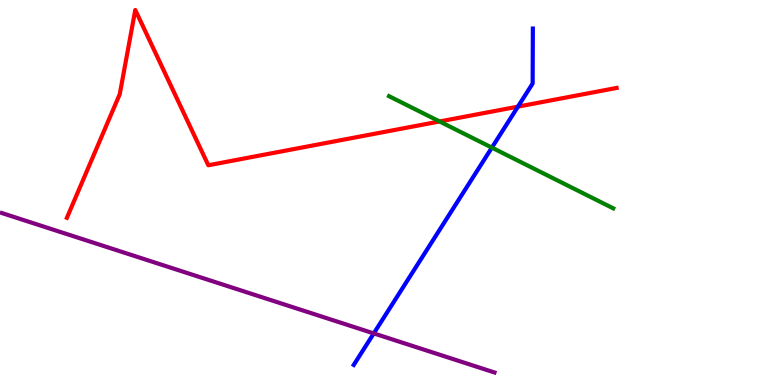[{'lines': ['blue', 'red'], 'intersections': [{'x': 6.68, 'y': 7.23}]}, {'lines': ['green', 'red'], 'intersections': [{'x': 5.67, 'y': 6.85}]}, {'lines': ['purple', 'red'], 'intersections': []}, {'lines': ['blue', 'green'], 'intersections': [{'x': 6.35, 'y': 6.17}]}, {'lines': ['blue', 'purple'], 'intersections': [{'x': 4.82, 'y': 1.34}]}, {'lines': ['green', 'purple'], 'intersections': []}]